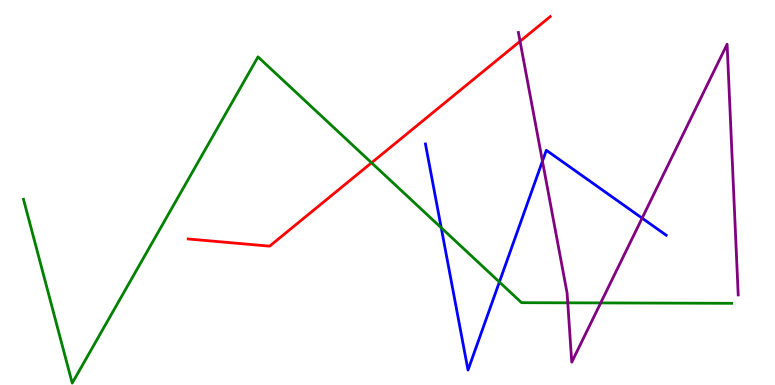[{'lines': ['blue', 'red'], 'intersections': []}, {'lines': ['green', 'red'], 'intersections': [{'x': 4.79, 'y': 5.77}]}, {'lines': ['purple', 'red'], 'intersections': [{'x': 6.71, 'y': 8.93}]}, {'lines': ['blue', 'green'], 'intersections': [{'x': 5.69, 'y': 4.08}, {'x': 6.44, 'y': 2.68}]}, {'lines': ['blue', 'purple'], 'intersections': [{'x': 7.0, 'y': 5.81}, {'x': 8.29, 'y': 4.33}]}, {'lines': ['green', 'purple'], 'intersections': [{'x': 7.33, 'y': 2.13}, {'x': 7.75, 'y': 2.13}]}]